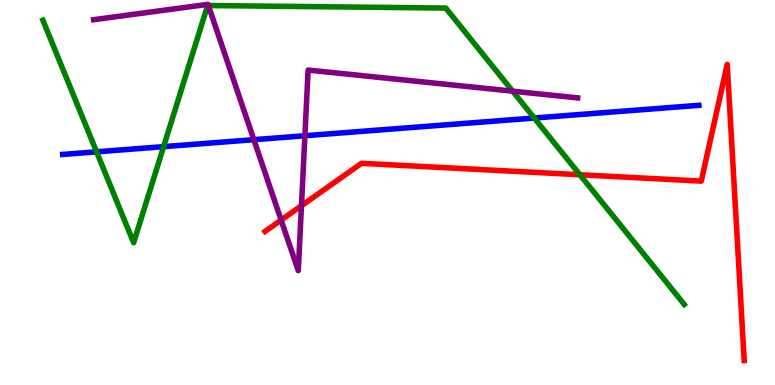[{'lines': ['blue', 'red'], 'intersections': []}, {'lines': ['green', 'red'], 'intersections': [{'x': 7.48, 'y': 5.46}]}, {'lines': ['purple', 'red'], 'intersections': [{'x': 3.63, 'y': 4.28}, {'x': 3.89, 'y': 4.66}]}, {'lines': ['blue', 'green'], 'intersections': [{'x': 1.25, 'y': 6.06}, {'x': 2.11, 'y': 6.19}, {'x': 6.89, 'y': 6.93}]}, {'lines': ['blue', 'purple'], 'intersections': [{'x': 3.28, 'y': 6.37}, {'x': 3.93, 'y': 6.47}]}, {'lines': ['green', 'purple'], 'intersections': [{'x': 2.69, 'y': 9.86}, {'x': 6.61, 'y': 7.63}]}]